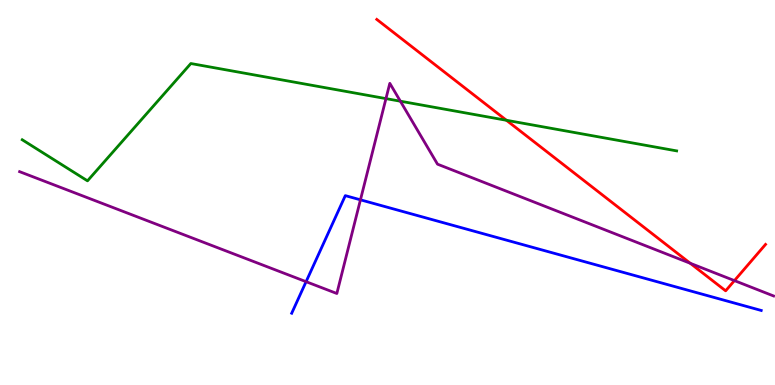[{'lines': ['blue', 'red'], 'intersections': []}, {'lines': ['green', 'red'], 'intersections': [{'x': 6.53, 'y': 6.88}]}, {'lines': ['purple', 'red'], 'intersections': [{'x': 8.91, 'y': 3.16}, {'x': 9.48, 'y': 2.71}]}, {'lines': ['blue', 'green'], 'intersections': []}, {'lines': ['blue', 'purple'], 'intersections': [{'x': 3.95, 'y': 2.68}, {'x': 4.65, 'y': 4.81}]}, {'lines': ['green', 'purple'], 'intersections': [{'x': 4.98, 'y': 7.44}, {'x': 5.17, 'y': 7.37}]}]